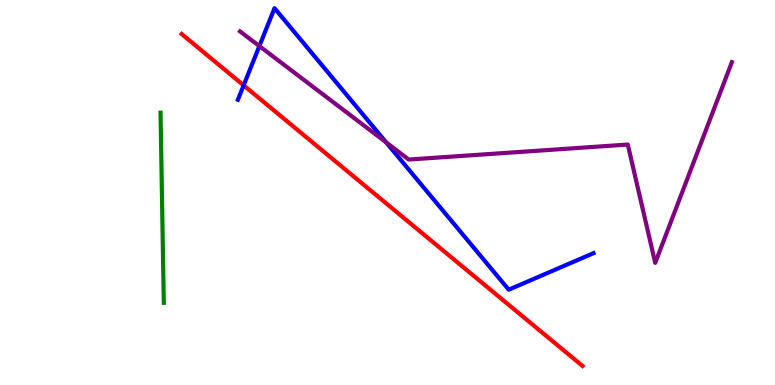[{'lines': ['blue', 'red'], 'intersections': [{'x': 3.14, 'y': 7.78}]}, {'lines': ['green', 'red'], 'intersections': []}, {'lines': ['purple', 'red'], 'intersections': []}, {'lines': ['blue', 'green'], 'intersections': []}, {'lines': ['blue', 'purple'], 'intersections': [{'x': 3.35, 'y': 8.8}, {'x': 4.98, 'y': 6.3}]}, {'lines': ['green', 'purple'], 'intersections': []}]